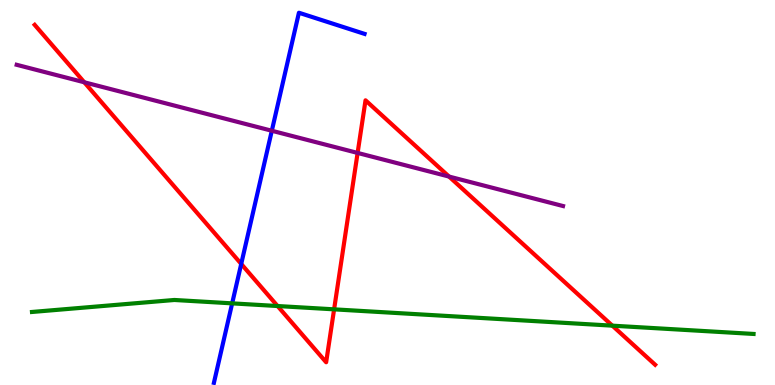[{'lines': ['blue', 'red'], 'intersections': [{'x': 3.11, 'y': 3.14}]}, {'lines': ['green', 'red'], 'intersections': [{'x': 3.58, 'y': 2.05}, {'x': 4.31, 'y': 1.97}, {'x': 7.9, 'y': 1.54}]}, {'lines': ['purple', 'red'], 'intersections': [{'x': 1.09, 'y': 7.86}, {'x': 4.61, 'y': 6.03}, {'x': 5.79, 'y': 5.41}]}, {'lines': ['blue', 'green'], 'intersections': [{'x': 3.0, 'y': 2.12}]}, {'lines': ['blue', 'purple'], 'intersections': [{'x': 3.51, 'y': 6.6}]}, {'lines': ['green', 'purple'], 'intersections': []}]